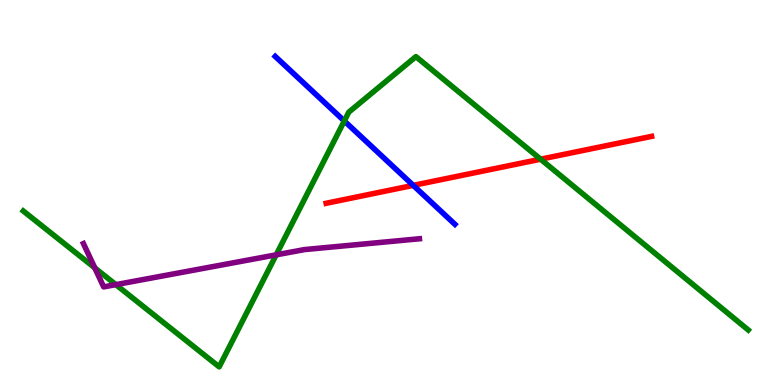[{'lines': ['blue', 'red'], 'intersections': [{'x': 5.33, 'y': 5.19}]}, {'lines': ['green', 'red'], 'intersections': [{'x': 6.98, 'y': 5.87}]}, {'lines': ['purple', 'red'], 'intersections': []}, {'lines': ['blue', 'green'], 'intersections': [{'x': 4.44, 'y': 6.86}]}, {'lines': ['blue', 'purple'], 'intersections': []}, {'lines': ['green', 'purple'], 'intersections': [{'x': 1.22, 'y': 3.04}, {'x': 1.49, 'y': 2.61}, {'x': 3.56, 'y': 3.38}]}]